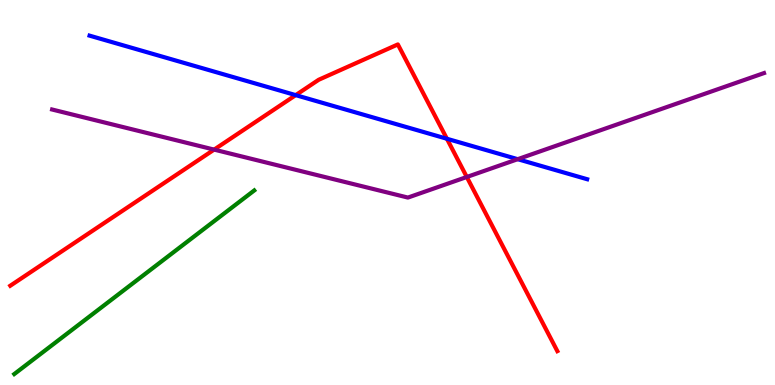[{'lines': ['blue', 'red'], 'intersections': [{'x': 3.82, 'y': 7.53}, {'x': 5.77, 'y': 6.4}]}, {'lines': ['green', 'red'], 'intersections': []}, {'lines': ['purple', 'red'], 'intersections': [{'x': 2.76, 'y': 6.11}, {'x': 6.02, 'y': 5.4}]}, {'lines': ['blue', 'green'], 'intersections': []}, {'lines': ['blue', 'purple'], 'intersections': [{'x': 6.68, 'y': 5.87}]}, {'lines': ['green', 'purple'], 'intersections': []}]